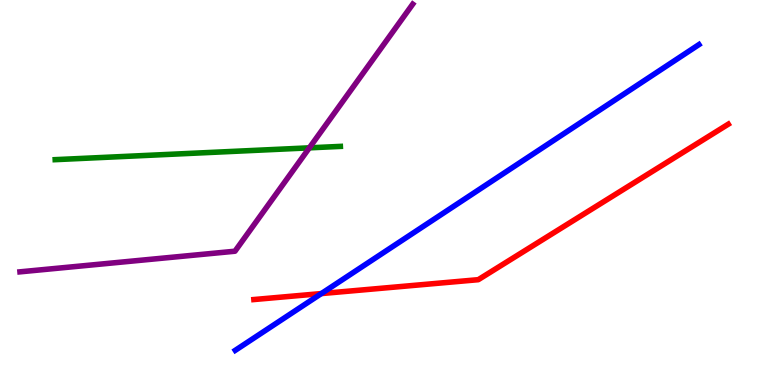[{'lines': ['blue', 'red'], 'intersections': [{'x': 4.15, 'y': 2.37}]}, {'lines': ['green', 'red'], 'intersections': []}, {'lines': ['purple', 'red'], 'intersections': []}, {'lines': ['blue', 'green'], 'intersections': []}, {'lines': ['blue', 'purple'], 'intersections': []}, {'lines': ['green', 'purple'], 'intersections': [{'x': 3.99, 'y': 6.16}]}]